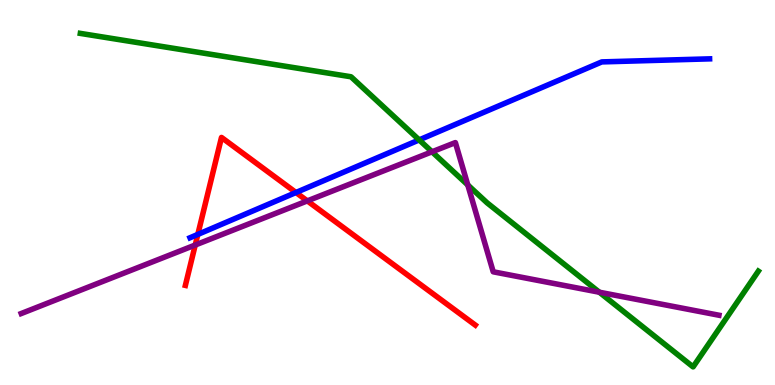[{'lines': ['blue', 'red'], 'intersections': [{'x': 2.55, 'y': 3.91}, {'x': 3.82, 'y': 5.0}]}, {'lines': ['green', 'red'], 'intersections': []}, {'lines': ['purple', 'red'], 'intersections': [{'x': 2.52, 'y': 3.64}, {'x': 3.97, 'y': 4.78}]}, {'lines': ['blue', 'green'], 'intersections': [{'x': 5.41, 'y': 6.37}]}, {'lines': ['blue', 'purple'], 'intersections': []}, {'lines': ['green', 'purple'], 'intersections': [{'x': 5.57, 'y': 6.06}, {'x': 6.04, 'y': 5.2}, {'x': 7.73, 'y': 2.41}]}]